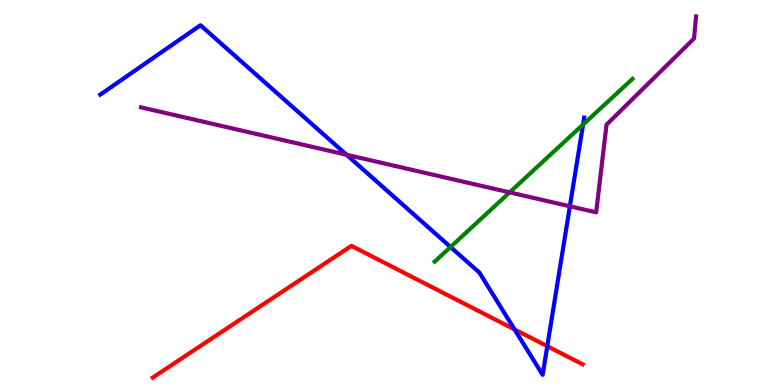[{'lines': ['blue', 'red'], 'intersections': [{'x': 6.64, 'y': 1.44}, {'x': 7.06, 'y': 1.01}]}, {'lines': ['green', 'red'], 'intersections': []}, {'lines': ['purple', 'red'], 'intersections': []}, {'lines': ['blue', 'green'], 'intersections': [{'x': 5.81, 'y': 3.58}, {'x': 7.52, 'y': 6.76}]}, {'lines': ['blue', 'purple'], 'intersections': [{'x': 4.47, 'y': 5.98}, {'x': 7.35, 'y': 4.64}]}, {'lines': ['green', 'purple'], 'intersections': [{'x': 6.58, 'y': 5.0}]}]